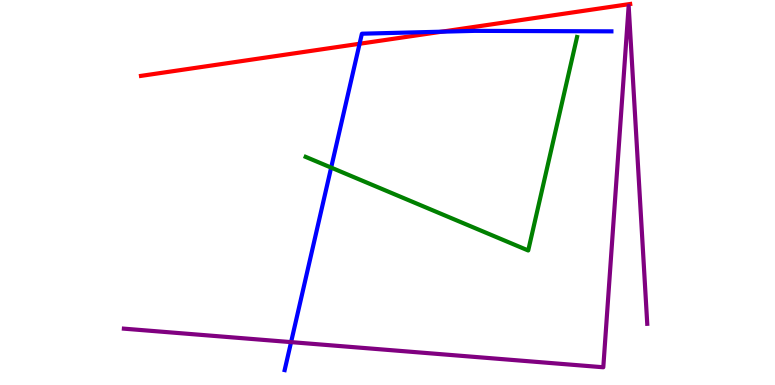[{'lines': ['blue', 'red'], 'intersections': [{'x': 4.64, 'y': 8.86}, {'x': 5.7, 'y': 9.18}]}, {'lines': ['green', 'red'], 'intersections': []}, {'lines': ['purple', 'red'], 'intersections': []}, {'lines': ['blue', 'green'], 'intersections': [{'x': 4.27, 'y': 5.65}]}, {'lines': ['blue', 'purple'], 'intersections': [{'x': 3.76, 'y': 1.11}]}, {'lines': ['green', 'purple'], 'intersections': []}]